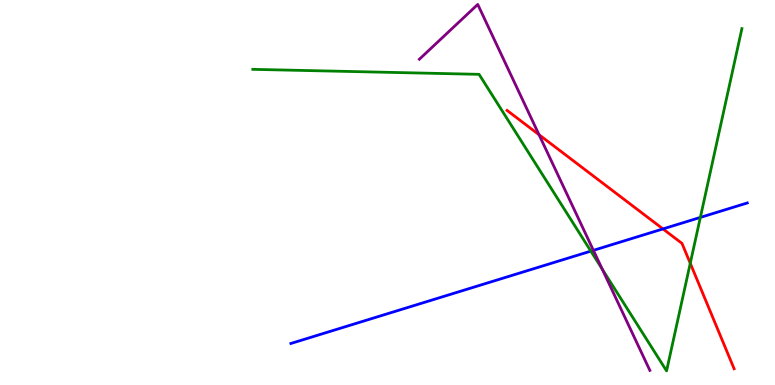[{'lines': ['blue', 'red'], 'intersections': [{'x': 8.55, 'y': 4.05}]}, {'lines': ['green', 'red'], 'intersections': [{'x': 8.91, 'y': 3.16}]}, {'lines': ['purple', 'red'], 'intersections': [{'x': 6.96, 'y': 6.5}]}, {'lines': ['blue', 'green'], 'intersections': [{'x': 7.62, 'y': 3.48}, {'x': 9.04, 'y': 4.35}]}, {'lines': ['blue', 'purple'], 'intersections': [{'x': 7.66, 'y': 3.5}]}, {'lines': ['green', 'purple'], 'intersections': [{'x': 7.77, 'y': 3.01}]}]